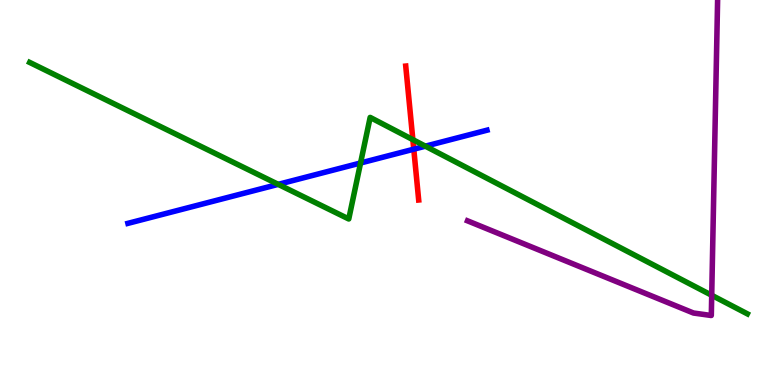[{'lines': ['blue', 'red'], 'intersections': [{'x': 5.34, 'y': 6.12}]}, {'lines': ['green', 'red'], 'intersections': [{'x': 5.33, 'y': 6.37}]}, {'lines': ['purple', 'red'], 'intersections': []}, {'lines': ['blue', 'green'], 'intersections': [{'x': 3.59, 'y': 5.21}, {'x': 4.65, 'y': 5.77}, {'x': 5.49, 'y': 6.2}]}, {'lines': ['blue', 'purple'], 'intersections': []}, {'lines': ['green', 'purple'], 'intersections': [{'x': 9.18, 'y': 2.33}]}]